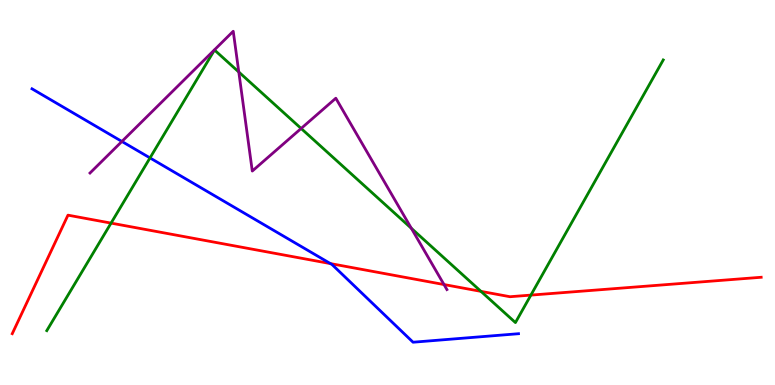[{'lines': ['blue', 'red'], 'intersections': [{'x': 4.26, 'y': 3.15}]}, {'lines': ['green', 'red'], 'intersections': [{'x': 1.43, 'y': 4.2}, {'x': 6.21, 'y': 2.43}, {'x': 6.85, 'y': 2.34}]}, {'lines': ['purple', 'red'], 'intersections': [{'x': 5.73, 'y': 2.61}]}, {'lines': ['blue', 'green'], 'intersections': [{'x': 1.94, 'y': 5.9}]}, {'lines': ['blue', 'purple'], 'intersections': [{'x': 1.57, 'y': 6.33}]}, {'lines': ['green', 'purple'], 'intersections': [{'x': 3.08, 'y': 8.13}, {'x': 3.89, 'y': 6.66}, {'x': 5.31, 'y': 4.07}]}]